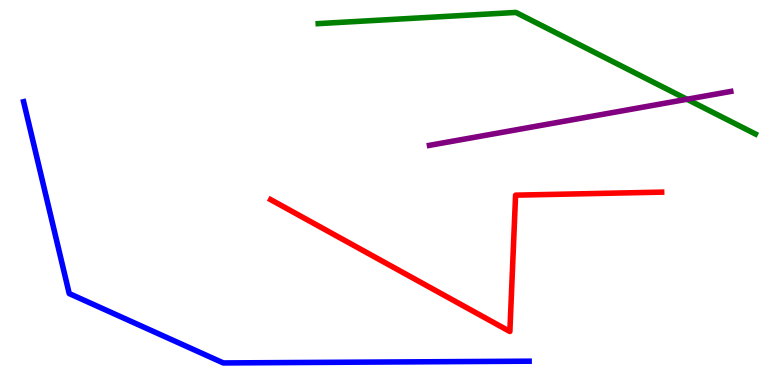[{'lines': ['blue', 'red'], 'intersections': []}, {'lines': ['green', 'red'], 'intersections': []}, {'lines': ['purple', 'red'], 'intersections': []}, {'lines': ['blue', 'green'], 'intersections': []}, {'lines': ['blue', 'purple'], 'intersections': []}, {'lines': ['green', 'purple'], 'intersections': [{'x': 8.86, 'y': 7.42}]}]